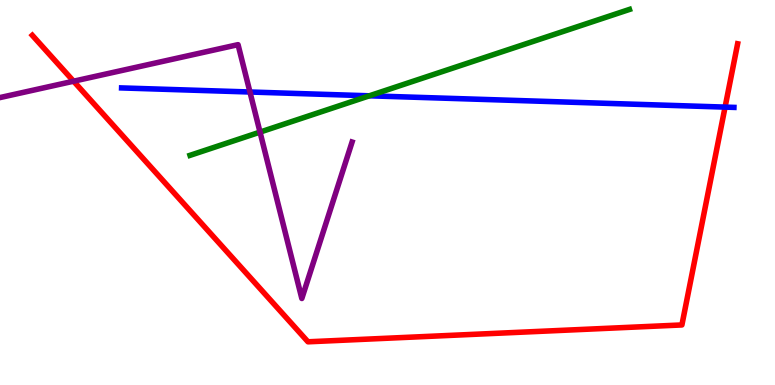[{'lines': ['blue', 'red'], 'intersections': [{'x': 9.36, 'y': 7.22}]}, {'lines': ['green', 'red'], 'intersections': []}, {'lines': ['purple', 'red'], 'intersections': [{'x': 0.949, 'y': 7.89}]}, {'lines': ['blue', 'green'], 'intersections': [{'x': 4.77, 'y': 7.51}]}, {'lines': ['blue', 'purple'], 'intersections': [{'x': 3.23, 'y': 7.61}]}, {'lines': ['green', 'purple'], 'intersections': [{'x': 3.36, 'y': 6.57}]}]